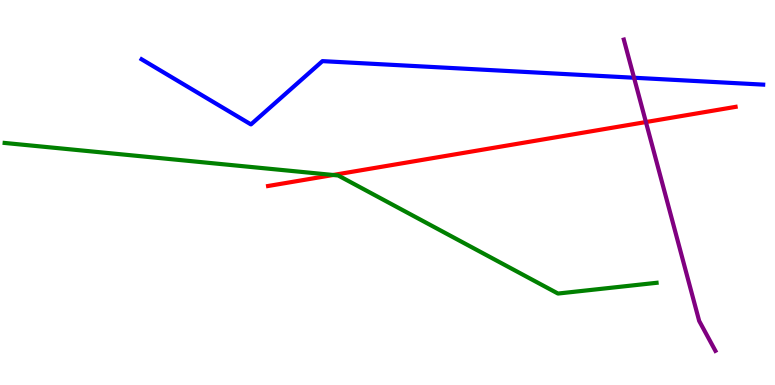[{'lines': ['blue', 'red'], 'intersections': []}, {'lines': ['green', 'red'], 'intersections': [{'x': 4.3, 'y': 5.45}]}, {'lines': ['purple', 'red'], 'intersections': [{'x': 8.33, 'y': 6.83}]}, {'lines': ['blue', 'green'], 'intersections': []}, {'lines': ['blue', 'purple'], 'intersections': [{'x': 8.18, 'y': 7.98}]}, {'lines': ['green', 'purple'], 'intersections': []}]